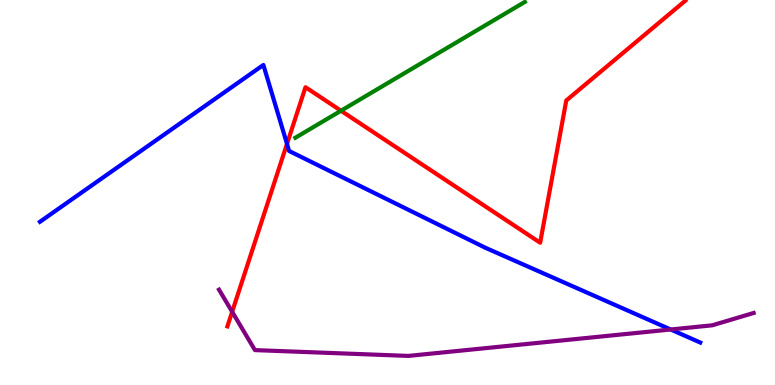[{'lines': ['blue', 'red'], 'intersections': [{'x': 3.7, 'y': 6.26}]}, {'lines': ['green', 'red'], 'intersections': [{'x': 4.4, 'y': 7.12}]}, {'lines': ['purple', 'red'], 'intersections': [{'x': 3.0, 'y': 1.9}]}, {'lines': ['blue', 'green'], 'intersections': []}, {'lines': ['blue', 'purple'], 'intersections': [{'x': 8.65, 'y': 1.44}]}, {'lines': ['green', 'purple'], 'intersections': []}]